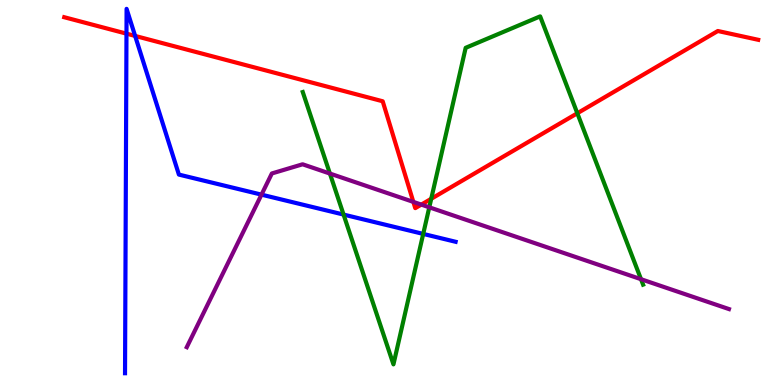[{'lines': ['blue', 'red'], 'intersections': [{'x': 1.63, 'y': 9.13}, {'x': 1.74, 'y': 9.07}]}, {'lines': ['green', 'red'], 'intersections': [{'x': 5.56, 'y': 4.84}, {'x': 7.45, 'y': 7.06}]}, {'lines': ['purple', 'red'], 'intersections': [{'x': 5.33, 'y': 4.76}, {'x': 5.44, 'y': 4.69}]}, {'lines': ['blue', 'green'], 'intersections': [{'x': 4.43, 'y': 4.43}, {'x': 5.46, 'y': 3.92}]}, {'lines': ['blue', 'purple'], 'intersections': [{'x': 3.37, 'y': 4.94}]}, {'lines': ['green', 'purple'], 'intersections': [{'x': 4.26, 'y': 5.49}, {'x': 5.54, 'y': 4.62}, {'x': 8.27, 'y': 2.75}]}]